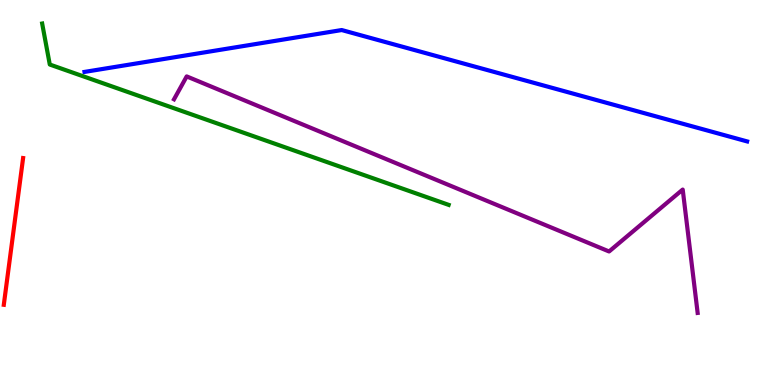[{'lines': ['blue', 'red'], 'intersections': []}, {'lines': ['green', 'red'], 'intersections': []}, {'lines': ['purple', 'red'], 'intersections': []}, {'lines': ['blue', 'green'], 'intersections': []}, {'lines': ['blue', 'purple'], 'intersections': []}, {'lines': ['green', 'purple'], 'intersections': []}]